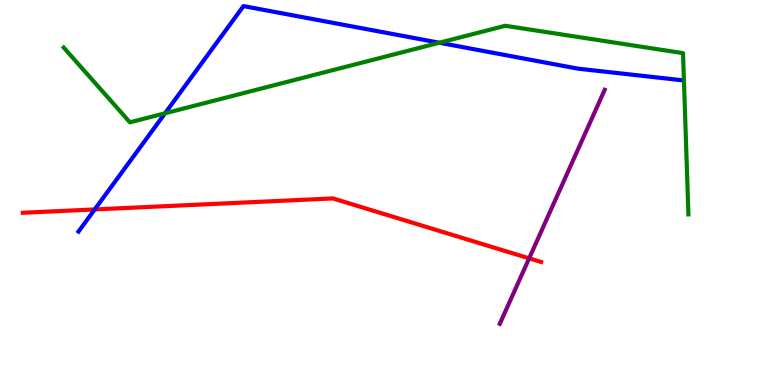[{'lines': ['blue', 'red'], 'intersections': [{'x': 1.22, 'y': 4.56}]}, {'lines': ['green', 'red'], 'intersections': []}, {'lines': ['purple', 'red'], 'intersections': [{'x': 6.83, 'y': 3.29}]}, {'lines': ['blue', 'green'], 'intersections': [{'x': 2.13, 'y': 7.06}, {'x': 5.67, 'y': 8.89}]}, {'lines': ['blue', 'purple'], 'intersections': []}, {'lines': ['green', 'purple'], 'intersections': []}]